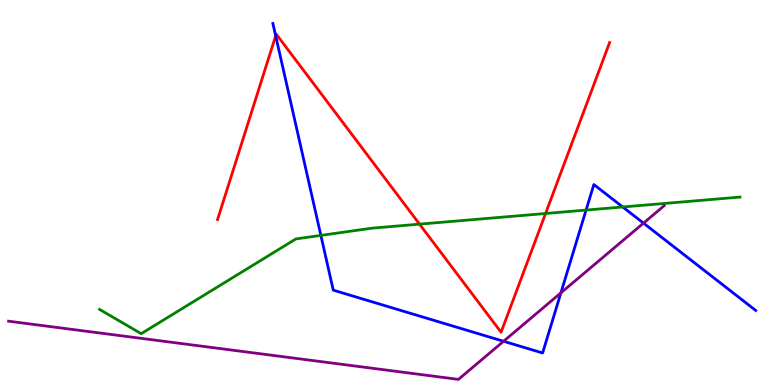[{'lines': ['blue', 'red'], 'intersections': [{'x': 3.56, 'y': 9.07}]}, {'lines': ['green', 'red'], 'intersections': [{'x': 5.41, 'y': 4.18}, {'x': 7.04, 'y': 4.45}]}, {'lines': ['purple', 'red'], 'intersections': []}, {'lines': ['blue', 'green'], 'intersections': [{'x': 4.14, 'y': 3.89}, {'x': 7.56, 'y': 4.54}, {'x': 8.04, 'y': 4.62}]}, {'lines': ['blue', 'purple'], 'intersections': [{'x': 6.5, 'y': 1.14}, {'x': 7.24, 'y': 2.39}, {'x': 8.3, 'y': 4.2}]}, {'lines': ['green', 'purple'], 'intersections': []}]